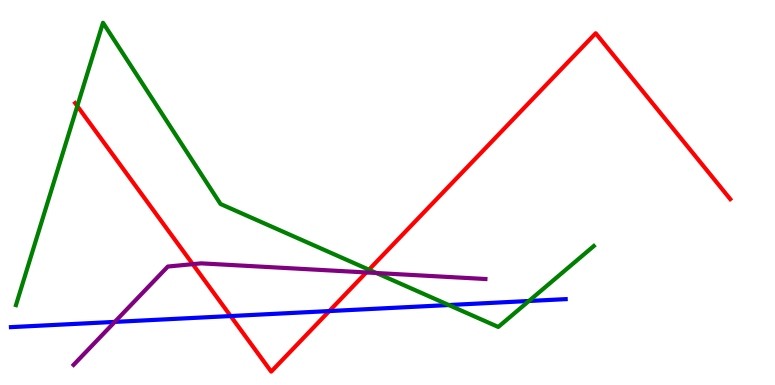[{'lines': ['blue', 'red'], 'intersections': [{'x': 2.98, 'y': 1.79}, {'x': 4.25, 'y': 1.92}]}, {'lines': ['green', 'red'], 'intersections': [{'x': 0.998, 'y': 7.25}, {'x': 4.76, 'y': 2.99}]}, {'lines': ['purple', 'red'], 'intersections': [{'x': 2.49, 'y': 3.14}, {'x': 4.73, 'y': 2.92}]}, {'lines': ['blue', 'green'], 'intersections': [{'x': 5.79, 'y': 2.08}, {'x': 6.82, 'y': 2.18}]}, {'lines': ['blue', 'purple'], 'intersections': [{'x': 1.48, 'y': 1.64}]}, {'lines': ['green', 'purple'], 'intersections': [{'x': 4.86, 'y': 2.91}]}]